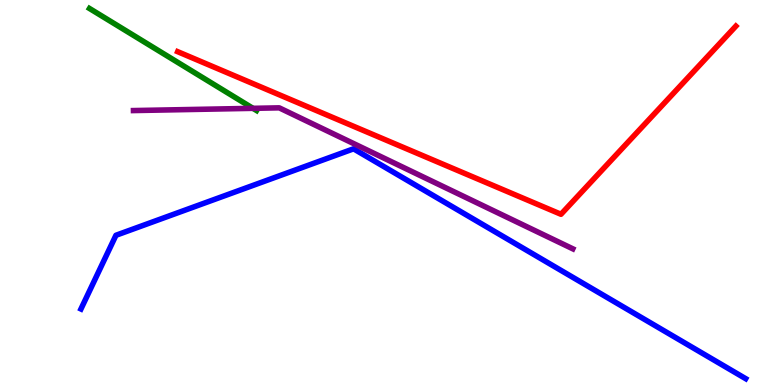[{'lines': ['blue', 'red'], 'intersections': []}, {'lines': ['green', 'red'], 'intersections': []}, {'lines': ['purple', 'red'], 'intersections': []}, {'lines': ['blue', 'green'], 'intersections': []}, {'lines': ['blue', 'purple'], 'intersections': []}, {'lines': ['green', 'purple'], 'intersections': [{'x': 3.26, 'y': 7.19}]}]